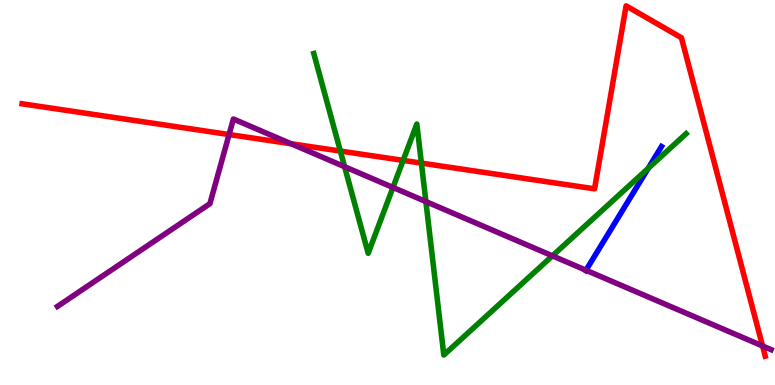[{'lines': ['blue', 'red'], 'intersections': []}, {'lines': ['green', 'red'], 'intersections': [{'x': 4.39, 'y': 6.08}, {'x': 5.2, 'y': 5.83}, {'x': 5.44, 'y': 5.76}]}, {'lines': ['purple', 'red'], 'intersections': [{'x': 2.96, 'y': 6.51}, {'x': 3.76, 'y': 6.27}, {'x': 9.84, 'y': 1.01}]}, {'lines': ['blue', 'green'], 'intersections': [{'x': 8.36, 'y': 5.63}]}, {'lines': ['blue', 'purple'], 'intersections': [{'x': 7.56, 'y': 2.98}]}, {'lines': ['green', 'purple'], 'intersections': [{'x': 4.45, 'y': 5.67}, {'x': 5.07, 'y': 5.13}, {'x': 5.5, 'y': 4.76}, {'x': 7.13, 'y': 3.35}]}]